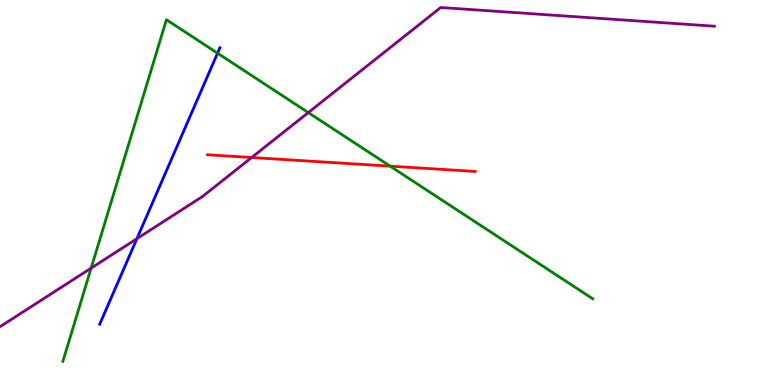[{'lines': ['blue', 'red'], 'intersections': []}, {'lines': ['green', 'red'], 'intersections': [{'x': 5.03, 'y': 5.68}]}, {'lines': ['purple', 'red'], 'intersections': [{'x': 3.25, 'y': 5.91}]}, {'lines': ['blue', 'green'], 'intersections': [{'x': 2.81, 'y': 8.62}]}, {'lines': ['blue', 'purple'], 'intersections': [{'x': 1.77, 'y': 3.8}]}, {'lines': ['green', 'purple'], 'intersections': [{'x': 1.18, 'y': 3.04}, {'x': 3.98, 'y': 7.08}]}]